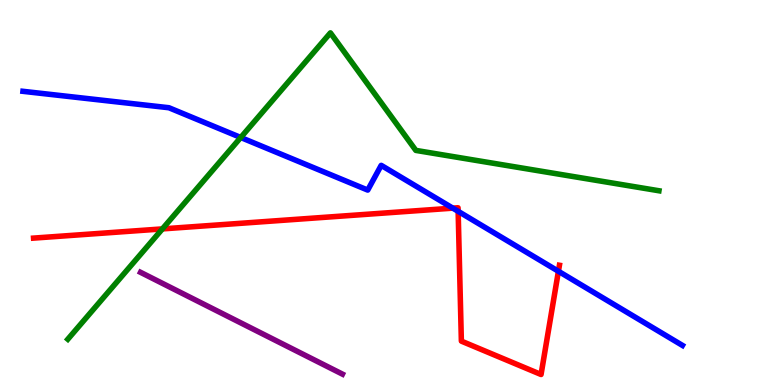[{'lines': ['blue', 'red'], 'intersections': [{'x': 5.84, 'y': 4.59}, {'x': 5.91, 'y': 4.51}, {'x': 7.21, 'y': 2.95}]}, {'lines': ['green', 'red'], 'intersections': [{'x': 2.1, 'y': 4.05}]}, {'lines': ['purple', 'red'], 'intersections': []}, {'lines': ['blue', 'green'], 'intersections': [{'x': 3.11, 'y': 6.43}]}, {'lines': ['blue', 'purple'], 'intersections': []}, {'lines': ['green', 'purple'], 'intersections': []}]